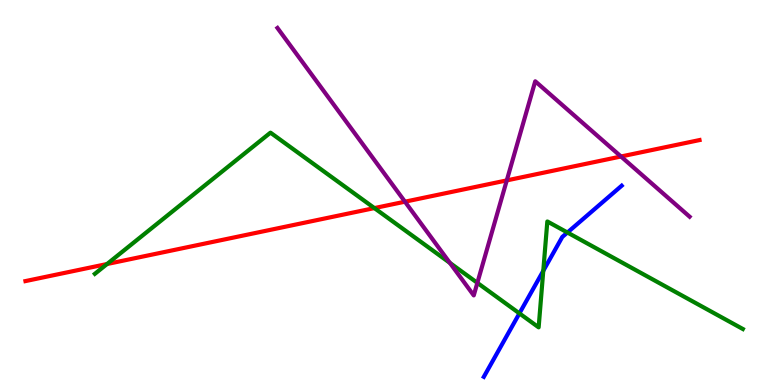[{'lines': ['blue', 'red'], 'intersections': []}, {'lines': ['green', 'red'], 'intersections': [{'x': 1.38, 'y': 3.14}, {'x': 4.83, 'y': 4.6}]}, {'lines': ['purple', 'red'], 'intersections': [{'x': 5.23, 'y': 4.76}, {'x': 6.54, 'y': 5.31}, {'x': 8.01, 'y': 5.94}]}, {'lines': ['blue', 'green'], 'intersections': [{'x': 6.7, 'y': 1.86}, {'x': 7.01, 'y': 2.97}, {'x': 7.32, 'y': 3.96}]}, {'lines': ['blue', 'purple'], 'intersections': []}, {'lines': ['green', 'purple'], 'intersections': [{'x': 5.81, 'y': 3.17}, {'x': 6.16, 'y': 2.65}]}]